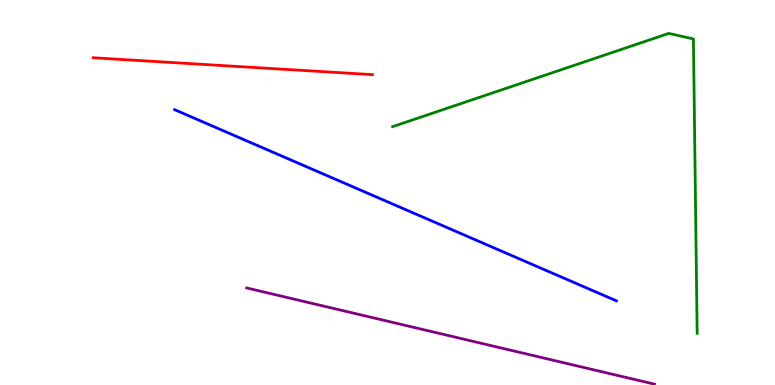[{'lines': ['blue', 'red'], 'intersections': []}, {'lines': ['green', 'red'], 'intersections': []}, {'lines': ['purple', 'red'], 'intersections': []}, {'lines': ['blue', 'green'], 'intersections': []}, {'lines': ['blue', 'purple'], 'intersections': []}, {'lines': ['green', 'purple'], 'intersections': []}]